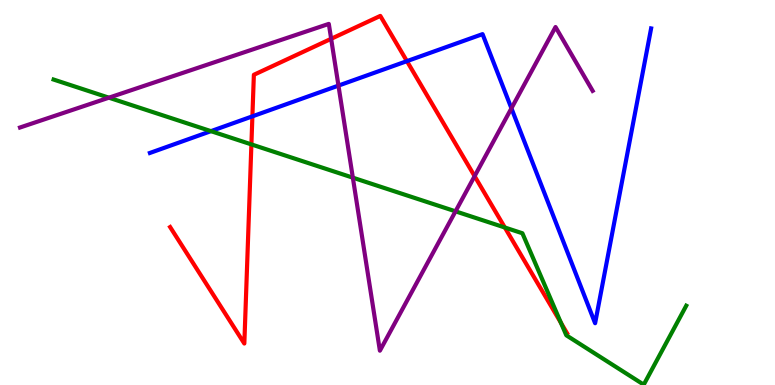[{'lines': ['blue', 'red'], 'intersections': [{'x': 3.26, 'y': 6.98}, {'x': 5.25, 'y': 8.41}]}, {'lines': ['green', 'red'], 'intersections': [{'x': 3.24, 'y': 6.25}, {'x': 6.51, 'y': 4.09}, {'x': 7.24, 'y': 1.61}]}, {'lines': ['purple', 'red'], 'intersections': [{'x': 4.27, 'y': 8.99}, {'x': 6.12, 'y': 5.42}]}, {'lines': ['blue', 'green'], 'intersections': [{'x': 2.72, 'y': 6.59}]}, {'lines': ['blue', 'purple'], 'intersections': [{'x': 4.37, 'y': 7.78}, {'x': 6.6, 'y': 7.19}]}, {'lines': ['green', 'purple'], 'intersections': [{'x': 1.41, 'y': 7.46}, {'x': 4.55, 'y': 5.39}, {'x': 5.88, 'y': 4.51}]}]